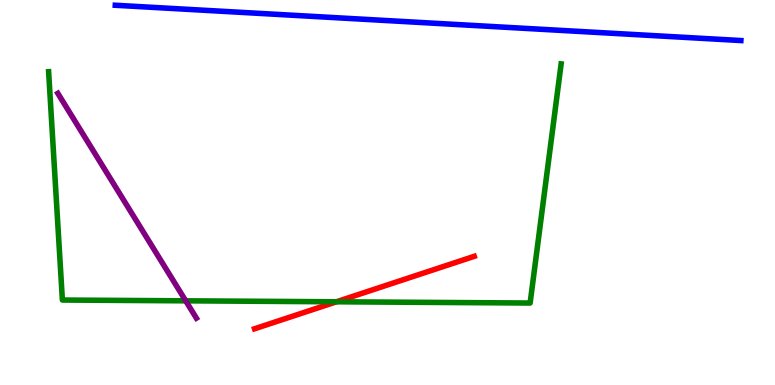[{'lines': ['blue', 'red'], 'intersections': []}, {'lines': ['green', 'red'], 'intersections': [{'x': 4.34, 'y': 2.16}]}, {'lines': ['purple', 'red'], 'intersections': []}, {'lines': ['blue', 'green'], 'intersections': []}, {'lines': ['blue', 'purple'], 'intersections': []}, {'lines': ['green', 'purple'], 'intersections': [{'x': 2.4, 'y': 2.19}]}]